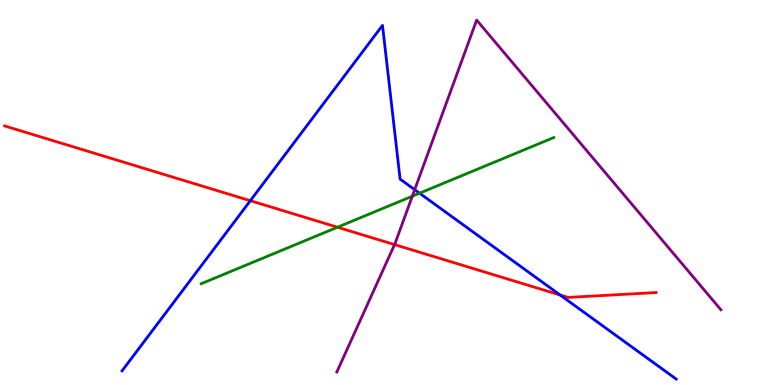[{'lines': ['blue', 'red'], 'intersections': [{'x': 3.23, 'y': 4.79}, {'x': 7.23, 'y': 2.34}]}, {'lines': ['green', 'red'], 'intersections': [{'x': 4.35, 'y': 4.1}]}, {'lines': ['purple', 'red'], 'intersections': [{'x': 5.09, 'y': 3.65}]}, {'lines': ['blue', 'green'], 'intersections': [{'x': 5.41, 'y': 4.98}]}, {'lines': ['blue', 'purple'], 'intersections': [{'x': 5.35, 'y': 5.07}]}, {'lines': ['green', 'purple'], 'intersections': [{'x': 5.32, 'y': 4.9}]}]